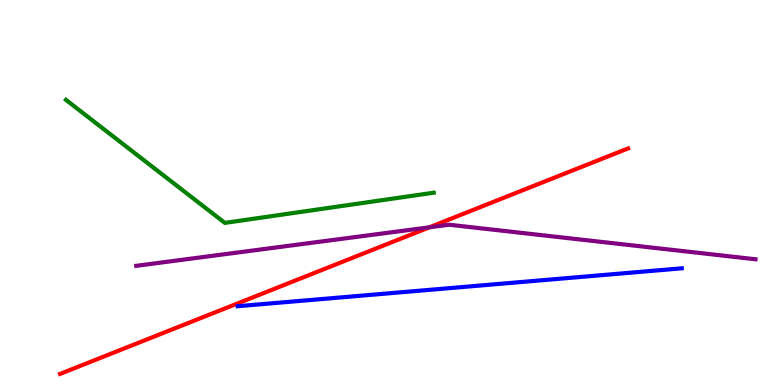[{'lines': ['blue', 'red'], 'intersections': []}, {'lines': ['green', 'red'], 'intersections': []}, {'lines': ['purple', 'red'], 'intersections': [{'x': 5.54, 'y': 4.1}]}, {'lines': ['blue', 'green'], 'intersections': []}, {'lines': ['blue', 'purple'], 'intersections': []}, {'lines': ['green', 'purple'], 'intersections': []}]